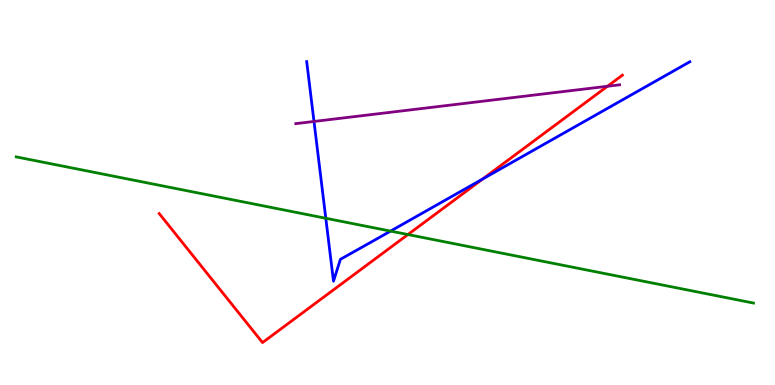[{'lines': ['blue', 'red'], 'intersections': [{'x': 6.23, 'y': 5.35}]}, {'lines': ['green', 'red'], 'intersections': [{'x': 5.26, 'y': 3.91}]}, {'lines': ['purple', 'red'], 'intersections': [{'x': 7.84, 'y': 7.76}]}, {'lines': ['blue', 'green'], 'intersections': [{'x': 4.2, 'y': 4.33}, {'x': 5.04, 'y': 4.0}]}, {'lines': ['blue', 'purple'], 'intersections': [{'x': 4.05, 'y': 6.85}]}, {'lines': ['green', 'purple'], 'intersections': []}]